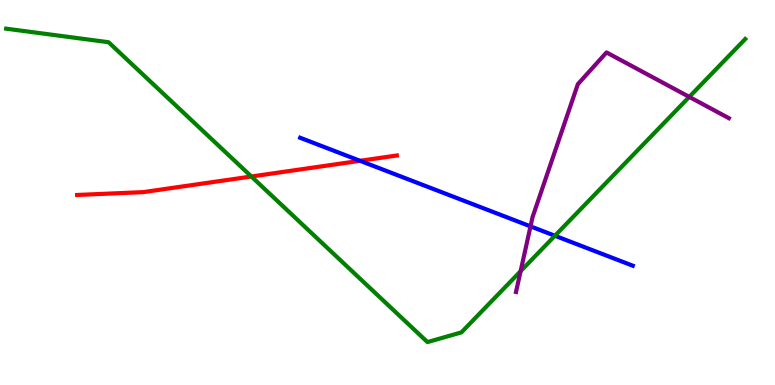[{'lines': ['blue', 'red'], 'intersections': [{'x': 4.65, 'y': 5.82}]}, {'lines': ['green', 'red'], 'intersections': [{'x': 3.24, 'y': 5.42}]}, {'lines': ['purple', 'red'], 'intersections': []}, {'lines': ['blue', 'green'], 'intersections': [{'x': 7.16, 'y': 3.88}]}, {'lines': ['blue', 'purple'], 'intersections': [{'x': 6.85, 'y': 4.12}]}, {'lines': ['green', 'purple'], 'intersections': [{'x': 6.72, 'y': 2.96}, {'x': 8.89, 'y': 7.48}]}]